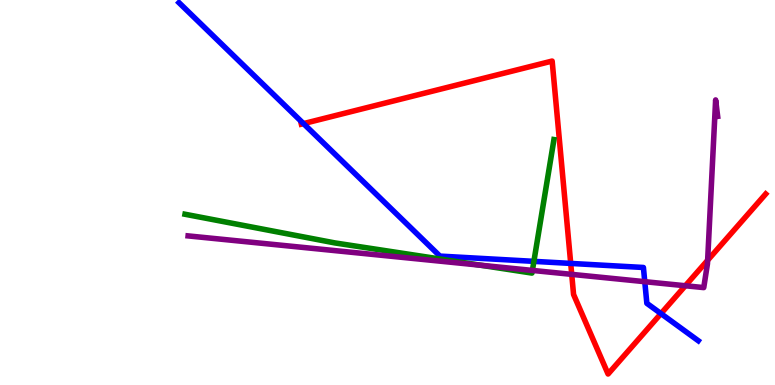[{'lines': ['blue', 'red'], 'intersections': [{'x': 3.92, 'y': 6.79}, {'x': 7.36, 'y': 3.16}, {'x': 8.53, 'y': 1.85}]}, {'lines': ['green', 'red'], 'intersections': []}, {'lines': ['purple', 'red'], 'intersections': [{'x': 7.38, 'y': 2.87}, {'x': 8.84, 'y': 2.58}, {'x': 9.13, 'y': 3.24}]}, {'lines': ['blue', 'green'], 'intersections': [{'x': 6.89, 'y': 3.21}]}, {'lines': ['blue', 'purple'], 'intersections': [{'x': 8.32, 'y': 2.68}]}, {'lines': ['green', 'purple'], 'intersections': [{'x': 6.2, 'y': 3.11}, {'x': 6.87, 'y': 2.98}]}]